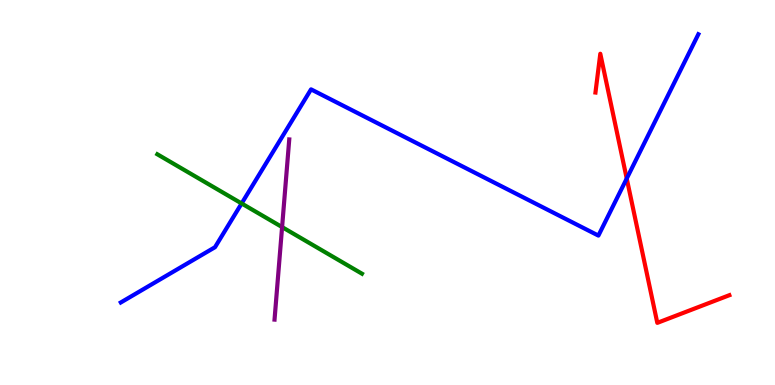[{'lines': ['blue', 'red'], 'intersections': [{'x': 8.09, 'y': 5.36}]}, {'lines': ['green', 'red'], 'intersections': []}, {'lines': ['purple', 'red'], 'intersections': []}, {'lines': ['blue', 'green'], 'intersections': [{'x': 3.12, 'y': 4.72}]}, {'lines': ['blue', 'purple'], 'intersections': []}, {'lines': ['green', 'purple'], 'intersections': [{'x': 3.64, 'y': 4.1}]}]